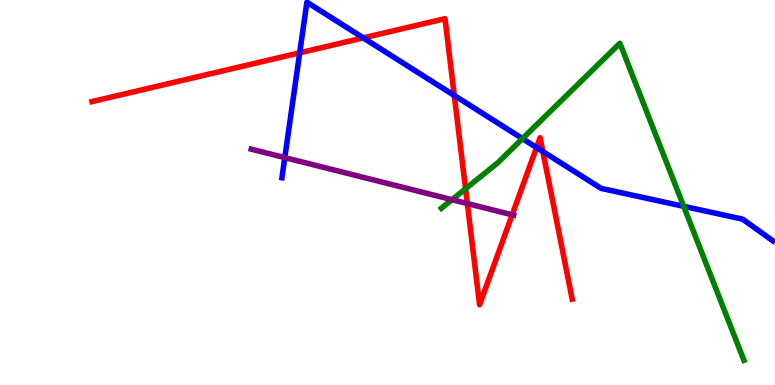[{'lines': ['blue', 'red'], 'intersections': [{'x': 3.87, 'y': 8.63}, {'x': 4.69, 'y': 9.02}, {'x': 5.86, 'y': 7.52}, {'x': 6.92, 'y': 6.17}, {'x': 7.0, 'y': 6.06}]}, {'lines': ['green', 'red'], 'intersections': [{'x': 6.01, 'y': 5.1}]}, {'lines': ['purple', 'red'], 'intersections': [{'x': 6.03, 'y': 4.71}, {'x': 6.61, 'y': 4.42}]}, {'lines': ['blue', 'green'], 'intersections': [{'x': 6.74, 'y': 6.4}, {'x': 8.82, 'y': 4.64}]}, {'lines': ['blue', 'purple'], 'intersections': [{'x': 3.67, 'y': 5.91}]}, {'lines': ['green', 'purple'], 'intersections': [{'x': 5.83, 'y': 4.81}]}]